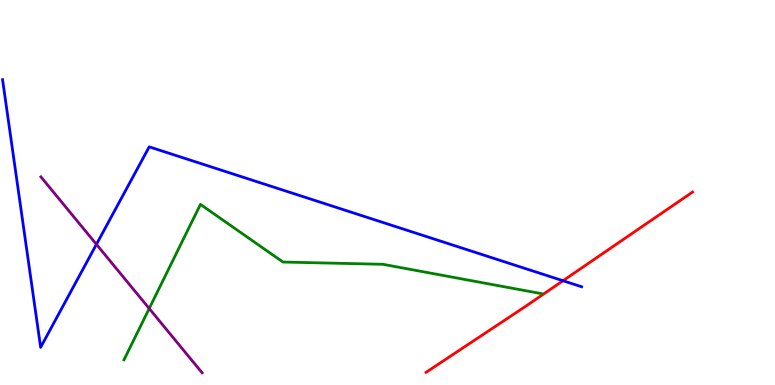[{'lines': ['blue', 'red'], 'intersections': [{'x': 7.26, 'y': 2.71}]}, {'lines': ['green', 'red'], 'intersections': []}, {'lines': ['purple', 'red'], 'intersections': []}, {'lines': ['blue', 'green'], 'intersections': []}, {'lines': ['blue', 'purple'], 'intersections': [{'x': 1.24, 'y': 3.65}]}, {'lines': ['green', 'purple'], 'intersections': [{'x': 1.93, 'y': 1.99}]}]